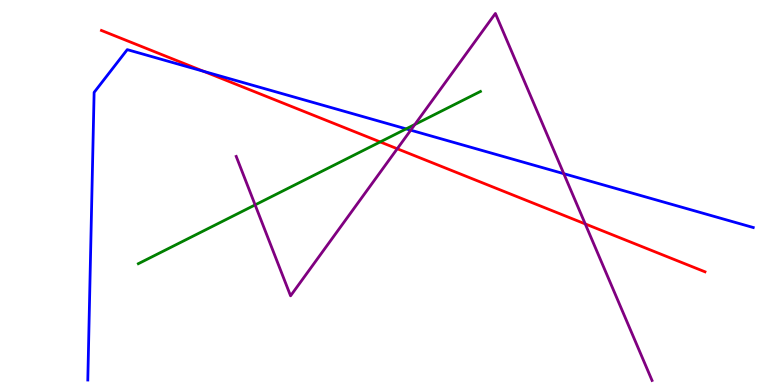[{'lines': ['blue', 'red'], 'intersections': [{'x': 2.63, 'y': 8.15}]}, {'lines': ['green', 'red'], 'intersections': [{'x': 4.91, 'y': 6.31}]}, {'lines': ['purple', 'red'], 'intersections': [{'x': 5.13, 'y': 6.14}, {'x': 7.55, 'y': 4.18}]}, {'lines': ['blue', 'green'], 'intersections': [{'x': 5.24, 'y': 6.65}]}, {'lines': ['blue', 'purple'], 'intersections': [{'x': 5.3, 'y': 6.62}, {'x': 7.27, 'y': 5.49}]}, {'lines': ['green', 'purple'], 'intersections': [{'x': 3.29, 'y': 4.68}, {'x': 5.35, 'y': 6.77}]}]